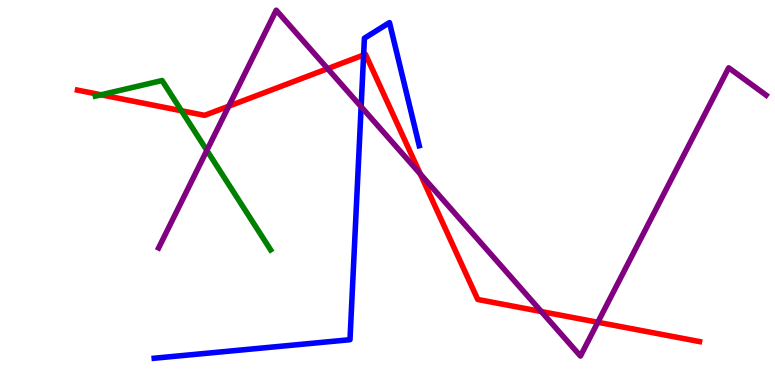[{'lines': ['blue', 'red'], 'intersections': [{'x': 4.69, 'y': 8.57}]}, {'lines': ['green', 'red'], 'intersections': [{'x': 1.3, 'y': 7.54}, {'x': 2.34, 'y': 7.12}]}, {'lines': ['purple', 'red'], 'intersections': [{'x': 2.95, 'y': 7.24}, {'x': 4.23, 'y': 8.22}, {'x': 5.42, 'y': 5.48}, {'x': 6.98, 'y': 1.91}, {'x': 7.71, 'y': 1.63}]}, {'lines': ['blue', 'green'], 'intersections': []}, {'lines': ['blue', 'purple'], 'intersections': [{'x': 4.66, 'y': 7.23}]}, {'lines': ['green', 'purple'], 'intersections': [{'x': 2.67, 'y': 6.09}]}]